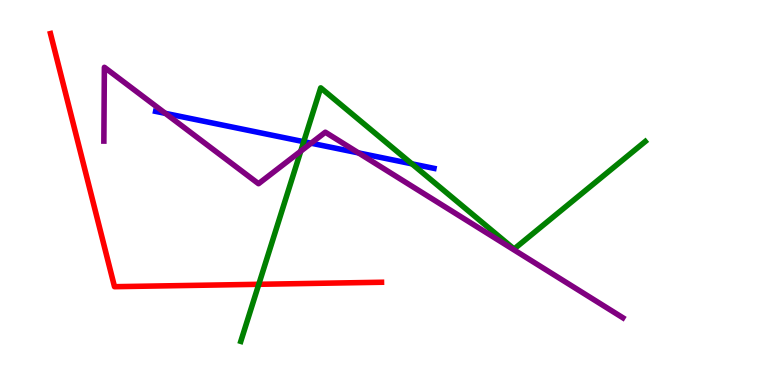[{'lines': ['blue', 'red'], 'intersections': []}, {'lines': ['green', 'red'], 'intersections': [{'x': 3.34, 'y': 2.62}]}, {'lines': ['purple', 'red'], 'intersections': []}, {'lines': ['blue', 'green'], 'intersections': [{'x': 3.92, 'y': 6.32}, {'x': 5.31, 'y': 5.74}]}, {'lines': ['blue', 'purple'], 'intersections': [{'x': 2.13, 'y': 7.06}, {'x': 4.01, 'y': 6.28}, {'x': 4.63, 'y': 6.03}]}, {'lines': ['green', 'purple'], 'intersections': [{'x': 3.88, 'y': 6.07}]}]